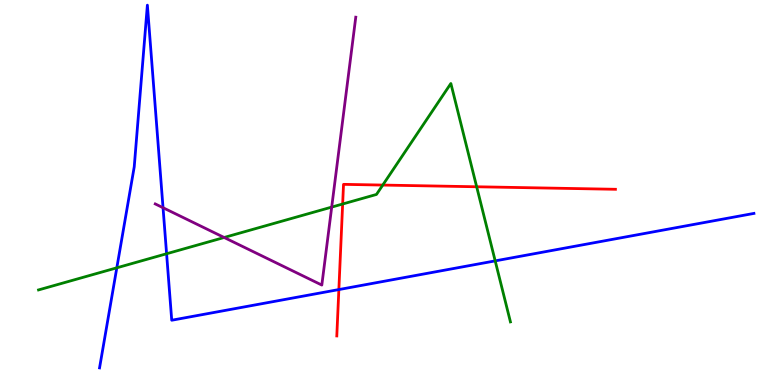[{'lines': ['blue', 'red'], 'intersections': [{'x': 4.37, 'y': 2.48}]}, {'lines': ['green', 'red'], 'intersections': [{'x': 4.42, 'y': 4.7}, {'x': 4.94, 'y': 5.19}, {'x': 6.15, 'y': 5.15}]}, {'lines': ['purple', 'red'], 'intersections': []}, {'lines': ['blue', 'green'], 'intersections': [{'x': 1.51, 'y': 3.04}, {'x': 2.15, 'y': 3.41}, {'x': 6.39, 'y': 3.22}]}, {'lines': ['blue', 'purple'], 'intersections': [{'x': 2.1, 'y': 4.6}]}, {'lines': ['green', 'purple'], 'intersections': [{'x': 2.89, 'y': 3.83}, {'x': 4.28, 'y': 4.62}]}]